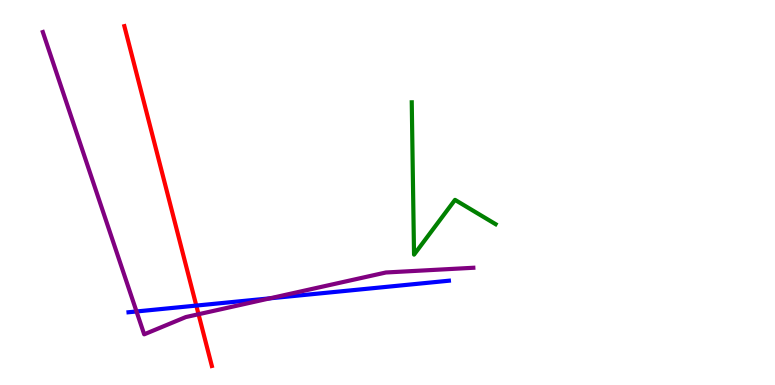[{'lines': ['blue', 'red'], 'intersections': [{'x': 2.53, 'y': 2.06}]}, {'lines': ['green', 'red'], 'intersections': []}, {'lines': ['purple', 'red'], 'intersections': [{'x': 2.56, 'y': 1.84}]}, {'lines': ['blue', 'green'], 'intersections': []}, {'lines': ['blue', 'purple'], 'intersections': [{'x': 1.76, 'y': 1.91}, {'x': 3.48, 'y': 2.25}]}, {'lines': ['green', 'purple'], 'intersections': []}]